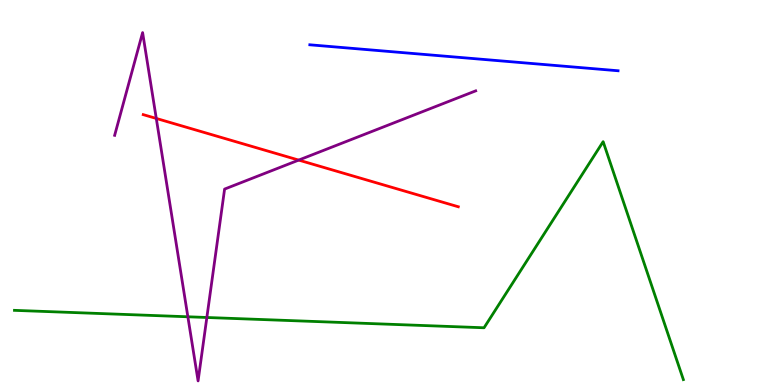[{'lines': ['blue', 'red'], 'intersections': []}, {'lines': ['green', 'red'], 'intersections': []}, {'lines': ['purple', 'red'], 'intersections': [{'x': 2.02, 'y': 6.92}, {'x': 3.85, 'y': 5.84}]}, {'lines': ['blue', 'green'], 'intersections': []}, {'lines': ['blue', 'purple'], 'intersections': []}, {'lines': ['green', 'purple'], 'intersections': [{'x': 2.42, 'y': 1.77}, {'x': 2.67, 'y': 1.75}]}]